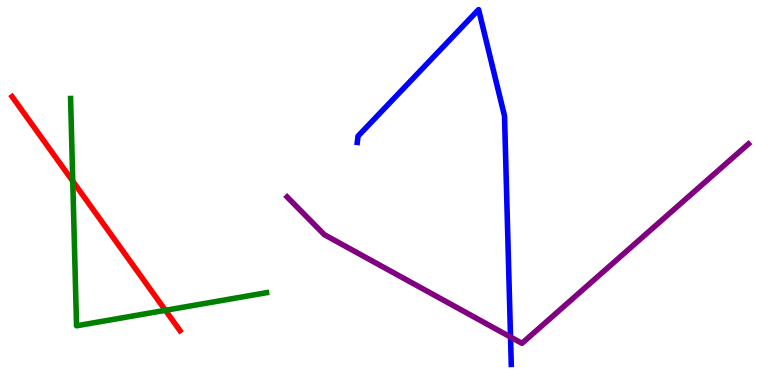[{'lines': ['blue', 'red'], 'intersections': []}, {'lines': ['green', 'red'], 'intersections': [{'x': 0.939, 'y': 5.29}, {'x': 2.13, 'y': 1.94}]}, {'lines': ['purple', 'red'], 'intersections': []}, {'lines': ['blue', 'green'], 'intersections': []}, {'lines': ['blue', 'purple'], 'intersections': [{'x': 6.59, 'y': 1.25}]}, {'lines': ['green', 'purple'], 'intersections': []}]